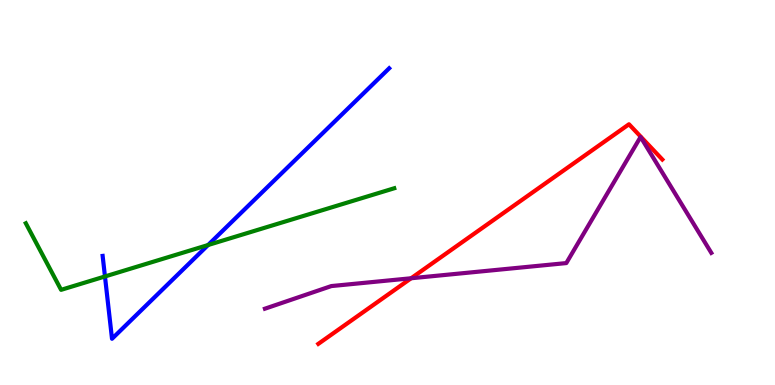[{'lines': ['blue', 'red'], 'intersections': []}, {'lines': ['green', 'red'], 'intersections': []}, {'lines': ['purple', 'red'], 'intersections': [{'x': 5.3, 'y': 2.77}]}, {'lines': ['blue', 'green'], 'intersections': [{'x': 1.35, 'y': 2.82}, {'x': 2.69, 'y': 3.64}]}, {'lines': ['blue', 'purple'], 'intersections': []}, {'lines': ['green', 'purple'], 'intersections': []}]